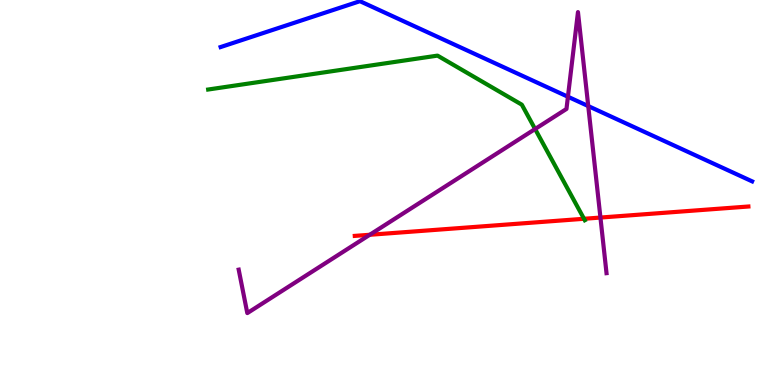[{'lines': ['blue', 'red'], 'intersections': []}, {'lines': ['green', 'red'], 'intersections': [{'x': 7.54, 'y': 4.32}]}, {'lines': ['purple', 'red'], 'intersections': [{'x': 4.77, 'y': 3.9}, {'x': 7.75, 'y': 4.35}]}, {'lines': ['blue', 'green'], 'intersections': []}, {'lines': ['blue', 'purple'], 'intersections': [{'x': 7.33, 'y': 7.49}, {'x': 7.59, 'y': 7.24}]}, {'lines': ['green', 'purple'], 'intersections': [{'x': 6.9, 'y': 6.65}]}]